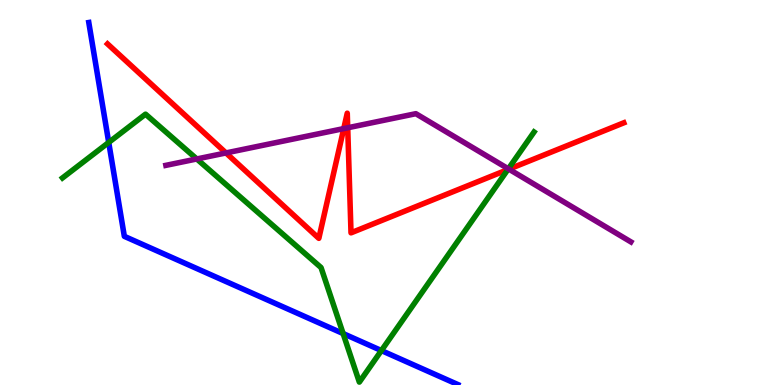[{'lines': ['blue', 'red'], 'intersections': []}, {'lines': ['green', 'red'], 'intersections': [{'x': 6.55, 'y': 5.59}]}, {'lines': ['purple', 'red'], 'intersections': [{'x': 2.92, 'y': 6.03}, {'x': 4.44, 'y': 6.66}, {'x': 4.49, 'y': 6.68}, {'x': 6.57, 'y': 5.61}]}, {'lines': ['blue', 'green'], 'intersections': [{'x': 1.4, 'y': 6.3}, {'x': 4.43, 'y': 1.34}, {'x': 4.92, 'y': 0.894}]}, {'lines': ['blue', 'purple'], 'intersections': []}, {'lines': ['green', 'purple'], 'intersections': [{'x': 2.54, 'y': 5.87}, {'x': 6.56, 'y': 5.61}]}]